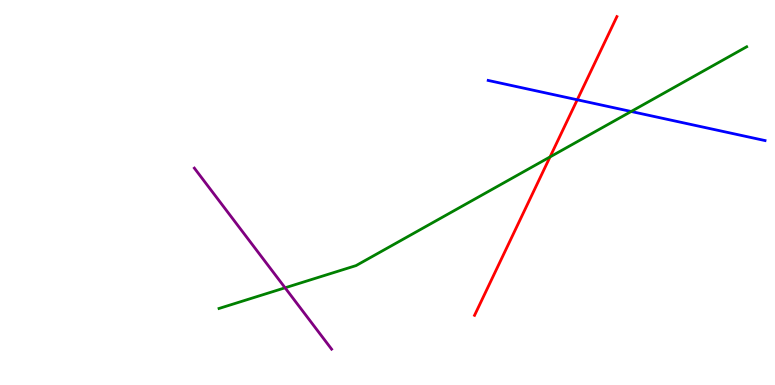[{'lines': ['blue', 'red'], 'intersections': [{'x': 7.45, 'y': 7.41}]}, {'lines': ['green', 'red'], 'intersections': [{'x': 7.1, 'y': 5.92}]}, {'lines': ['purple', 'red'], 'intersections': []}, {'lines': ['blue', 'green'], 'intersections': [{'x': 8.14, 'y': 7.1}]}, {'lines': ['blue', 'purple'], 'intersections': []}, {'lines': ['green', 'purple'], 'intersections': [{'x': 3.68, 'y': 2.52}]}]